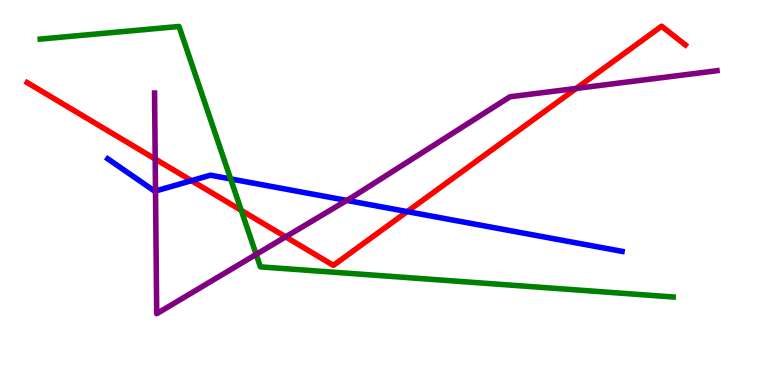[{'lines': ['blue', 'red'], 'intersections': [{'x': 2.47, 'y': 5.31}, {'x': 5.25, 'y': 4.5}]}, {'lines': ['green', 'red'], 'intersections': [{'x': 3.11, 'y': 4.54}]}, {'lines': ['purple', 'red'], 'intersections': [{'x': 2.0, 'y': 5.87}, {'x': 3.69, 'y': 3.85}, {'x': 7.44, 'y': 7.7}]}, {'lines': ['blue', 'green'], 'intersections': [{'x': 2.98, 'y': 5.35}]}, {'lines': ['blue', 'purple'], 'intersections': [{'x': 2.01, 'y': 5.04}, {'x': 4.47, 'y': 4.79}]}, {'lines': ['green', 'purple'], 'intersections': [{'x': 3.31, 'y': 3.39}]}]